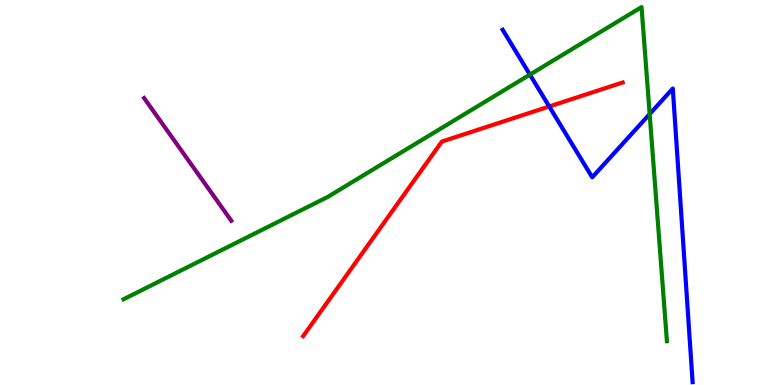[{'lines': ['blue', 'red'], 'intersections': [{'x': 7.09, 'y': 7.23}]}, {'lines': ['green', 'red'], 'intersections': []}, {'lines': ['purple', 'red'], 'intersections': []}, {'lines': ['blue', 'green'], 'intersections': [{'x': 6.84, 'y': 8.06}, {'x': 8.38, 'y': 7.04}]}, {'lines': ['blue', 'purple'], 'intersections': []}, {'lines': ['green', 'purple'], 'intersections': []}]